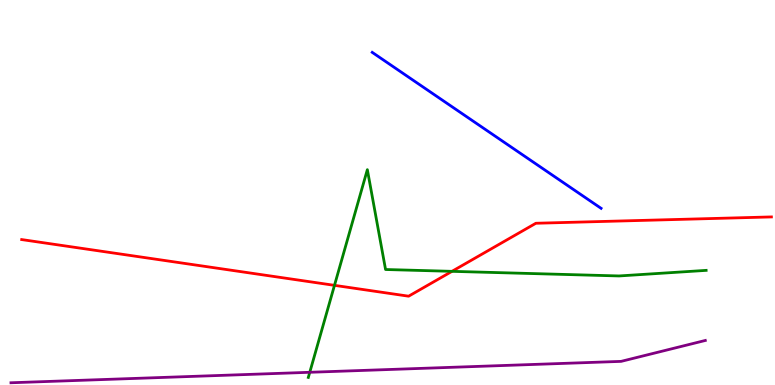[{'lines': ['blue', 'red'], 'intersections': []}, {'lines': ['green', 'red'], 'intersections': [{'x': 4.32, 'y': 2.59}, {'x': 5.83, 'y': 2.95}]}, {'lines': ['purple', 'red'], 'intersections': []}, {'lines': ['blue', 'green'], 'intersections': []}, {'lines': ['blue', 'purple'], 'intersections': []}, {'lines': ['green', 'purple'], 'intersections': [{'x': 4.0, 'y': 0.33}]}]